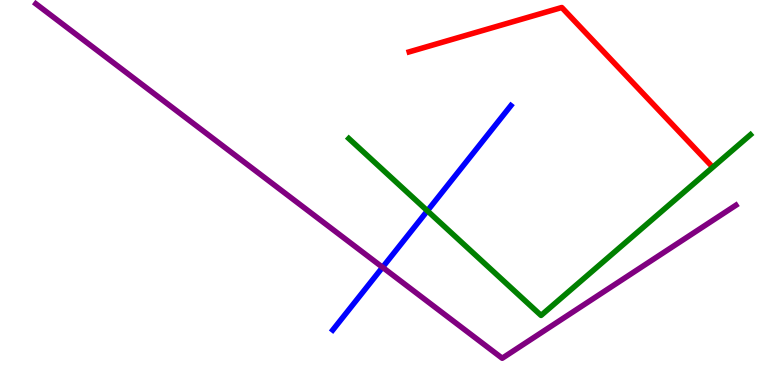[{'lines': ['blue', 'red'], 'intersections': []}, {'lines': ['green', 'red'], 'intersections': []}, {'lines': ['purple', 'red'], 'intersections': []}, {'lines': ['blue', 'green'], 'intersections': [{'x': 5.51, 'y': 4.52}]}, {'lines': ['blue', 'purple'], 'intersections': [{'x': 4.94, 'y': 3.06}]}, {'lines': ['green', 'purple'], 'intersections': []}]